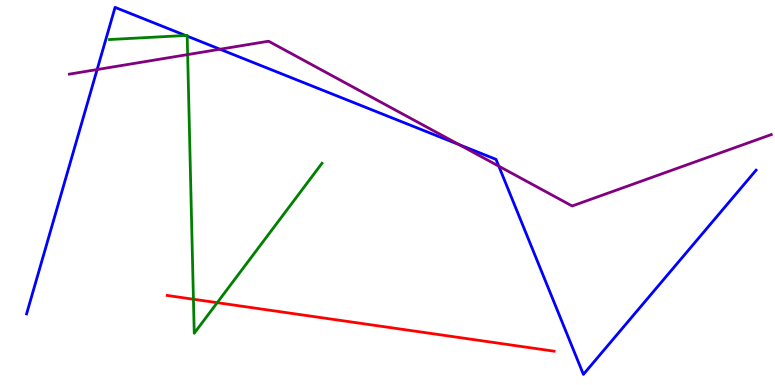[{'lines': ['blue', 'red'], 'intersections': []}, {'lines': ['green', 'red'], 'intersections': [{'x': 2.5, 'y': 2.23}, {'x': 2.8, 'y': 2.14}]}, {'lines': ['purple', 'red'], 'intersections': []}, {'lines': ['blue', 'green'], 'intersections': [{'x': 2.39, 'y': 9.08}, {'x': 2.42, 'y': 9.06}]}, {'lines': ['blue', 'purple'], 'intersections': [{'x': 1.25, 'y': 8.19}, {'x': 2.84, 'y': 8.72}, {'x': 5.92, 'y': 6.24}, {'x': 6.44, 'y': 5.68}]}, {'lines': ['green', 'purple'], 'intersections': [{'x': 2.42, 'y': 8.58}]}]